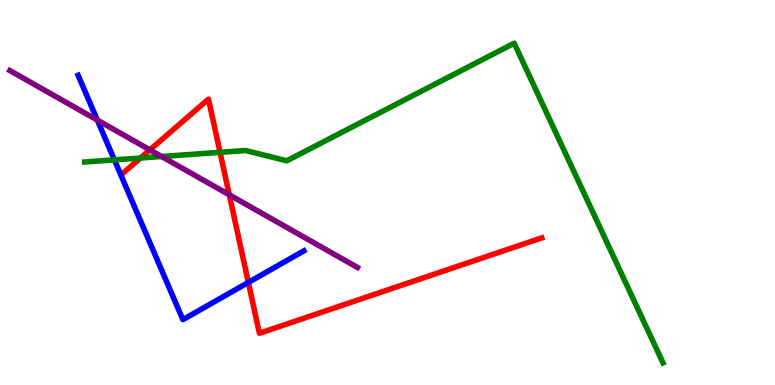[{'lines': ['blue', 'red'], 'intersections': [{'x': 3.2, 'y': 2.66}]}, {'lines': ['green', 'red'], 'intersections': [{'x': 1.81, 'y': 5.9}, {'x': 2.84, 'y': 6.04}]}, {'lines': ['purple', 'red'], 'intersections': [{'x': 1.93, 'y': 6.11}, {'x': 2.96, 'y': 4.94}]}, {'lines': ['blue', 'green'], 'intersections': [{'x': 1.48, 'y': 5.85}]}, {'lines': ['blue', 'purple'], 'intersections': [{'x': 1.26, 'y': 6.88}]}, {'lines': ['green', 'purple'], 'intersections': [{'x': 2.09, 'y': 5.93}]}]